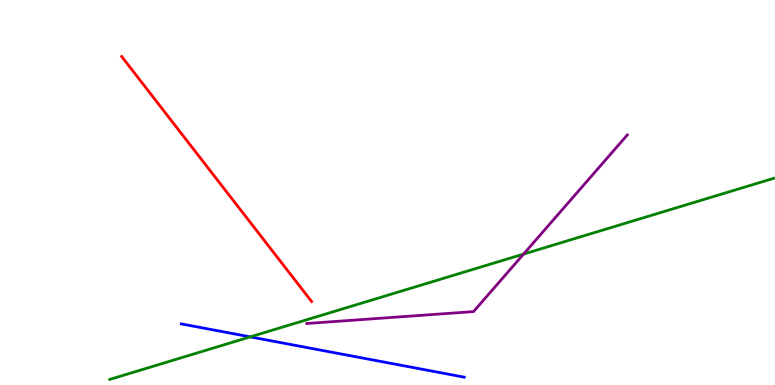[{'lines': ['blue', 'red'], 'intersections': []}, {'lines': ['green', 'red'], 'intersections': []}, {'lines': ['purple', 'red'], 'intersections': []}, {'lines': ['blue', 'green'], 'intersections': [{'x': 3.23, 'y': 1.25}]}, {'lines': ['blue', 'purple'], 'intersections': []}, {'lines': ['green', 'purple'], 'intersections': [{'x': 6.76, 'y': 3.4}]}]